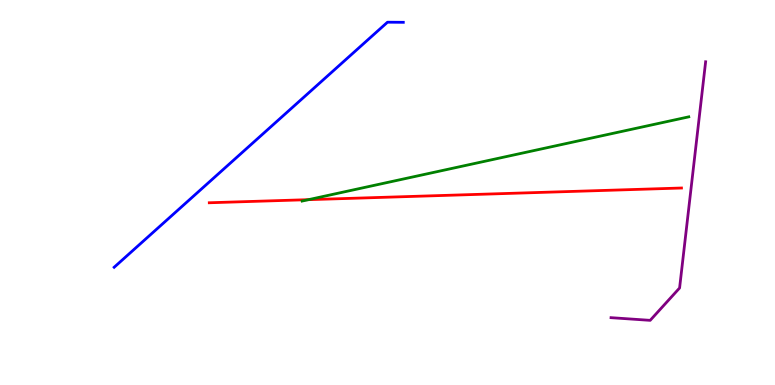[{'lines': ['blue', 'red'], 'intersections': []}, {'lines': ['green', 'red'], 'intersections': [{'x': 3.98, 'y': 4.81}]}, {'lines': ['purple', 'red'], 'intersections': []}, {'lines': ['blue', 'green'], 'intersections': []}, {'lines': ['blue', 'purple'], 'intersections': []}, {'lines': ['green', 'purple'], 'intersections': []}]